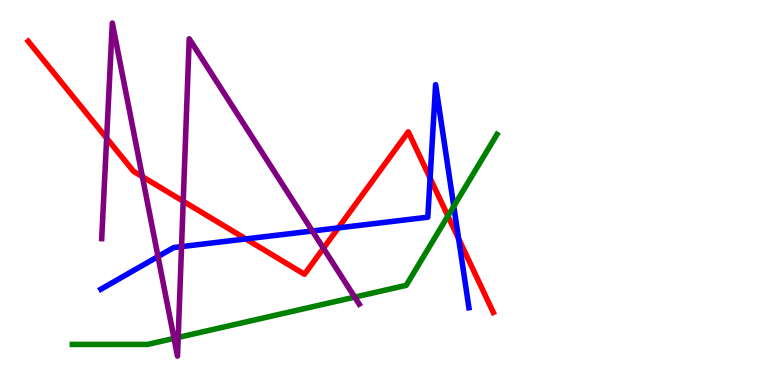[{'lines': ['blue', 'red'], 'intersections': [{'x': 3.17, 'y': 3.79}, {'x': 4.36, 'y': 4.08}, {'x': 5.55, 'y': 5.37}, {'x': 5.92, 'y': 3.8}]}, {'lines': ['green', 'red'], 'intersections': [{'x': 5.78, 'y': 4.39}]}, {'lines': ['purple', 'red'], 'intersections': [{'x': 1.38, 'y': 6.41}, {'x': 1.84, 'y': 5.41}, {'x': 2.36, 'y': 4.77}, {'x': 4.17, 'y': 3.55}]}, {'lines': ['blue', 'green'], 'intersections': [{'x': 5.86, 'y': 4.64}]}, {'lines': ['blue', 'purple'], 'intersections': [{'x': 2.04, 'y': 3.34}, {'x': 2.34, 'y': 3.59}, {'x': 4.03, 'y': 4.0}]}, {'lines': ['green', 'purple'], 'intersections': [{'x': 2.25, 'y': 1.21}, {'x': 2.3, 'y': 1.24}, {'x': 4.58, 'y': 2.28}]}]